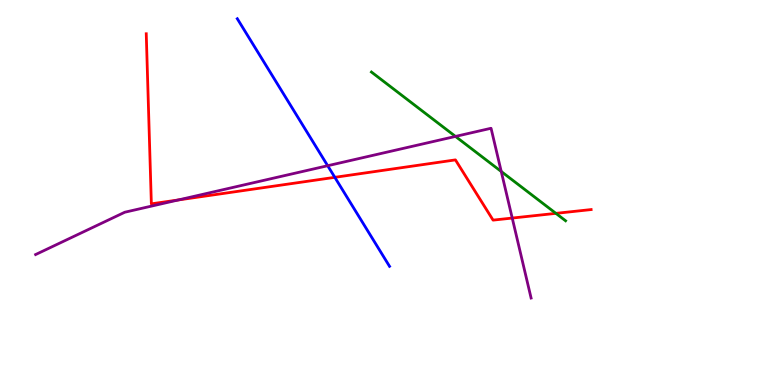[{'lines': ['blue', 'red'], 'intersections': [{'x': 4.32, 'y': 5.39}]}, {'lines': ['green', 'red'], 'intersections': [{'x': 7.17, 'y': 4.46}]}, {'lines': ['purple', 'red'], 'intersections': [{'x': 2.3, 'y': 4.81}, {'x': 6.61, 'y': 4.34}]}, {'lines': ['blue', 'green'], 'intersections': []}, {'lines': ['blue', 'purple'], 'intersections': [{'x': 4.23, 'y': 5.7}]}, {'lines': ['green', 'purple'], 'intersections': [{'x': 5.88, 'y': 6.46}, {'x': 6.47, 'y': 5.55}]}]